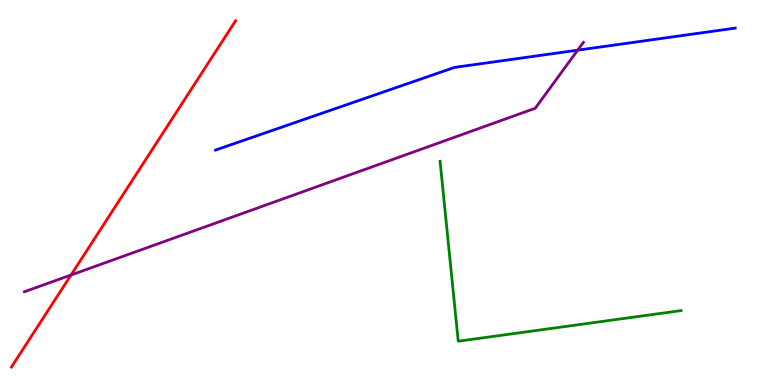[{'lines': ['blue', 'red'], 'intersections': []}, {'lines': ['green', 'red'], 'intersections': []}, {'lines': ['purple', 'red'], 'intersections': [{'x': 0.916, 'y': 2.86}]}, {'lines': ['blue', 'green'], 'intersections': []}, {'lines': ['blue', 'purple'], 'intersections': [{'x': 7.45, 'y': 8.7}]}, {'lines': ['green', 'purple'], 'intersections': []}]